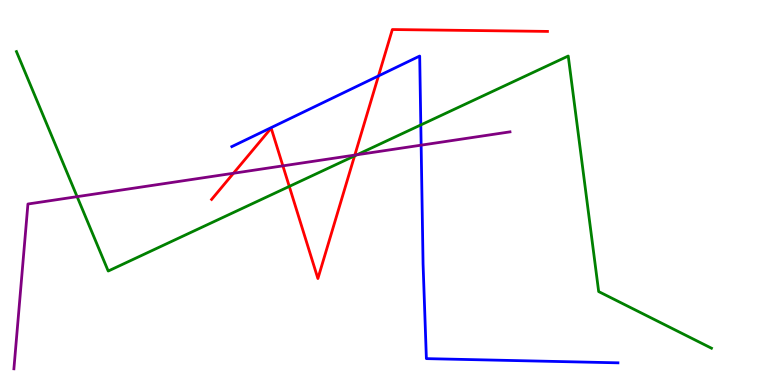[{'lines': ['blue', 'red'], 'intersections': [{'x': 4.88, 'y': 8.03}]}, {'lines': ['green', 'red'], 'intersections': [{'x': 3.73, 'y': 5.16}, {'x': 4.58, 'y': 5.95}]}, {'lines': ['purple', 'red'], 'intersections': [{'x': 3.01, 'y': 5.5}, {'x': 3.65, 'y': 5.69}, {'x': 4.58, 'y': 5.97}]}, {'lines': ['blue', 'green'], 'intersections': [{'x': 5.43, 'y': 6.75}]}, {'lines': ['blue', 'purple'], 'intersections': [{'x': 5.43, 'y': 6.23}]}, {'lines': ['green', 'purple'], 'intersections': [{'x': 0.995, 'y': 4.89}, {'x': 4.61, 'y': 5.98}]}]